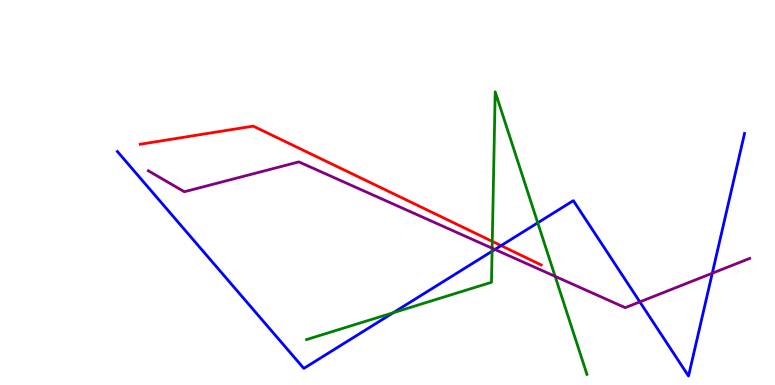[{'lines': ['blue', 'red'], 'intersections': [{'x': 6.47, 'y': 3.62}]}, {'lines': ['green', 'red'], 'intersections': [{'x': 6.35, 'y': 3.73}]}, {'lines': ['purple', 'red'], 'intersections': []}, {'lines': ['blue', 'green'], 'intersections': [{'x': 5.07, 'y': 1.88}, {'x': 6.35, 'y': 3.47}, {'x': 6.94, 'y': 4.21}]}, {'lines': ['blue', 'purple'], 'intersections': [{'x': 6.39, 'y': 3.52}, {'x': 8.26, 'y': 2.16}, {'x': 9.19, 'y': 2.9}]}, {'lines': ['green', 'purple'], 'intersections': [{'x': 6.35, 'y': 3.55}, {'x': 7.16, 'y': 2.82}]}]